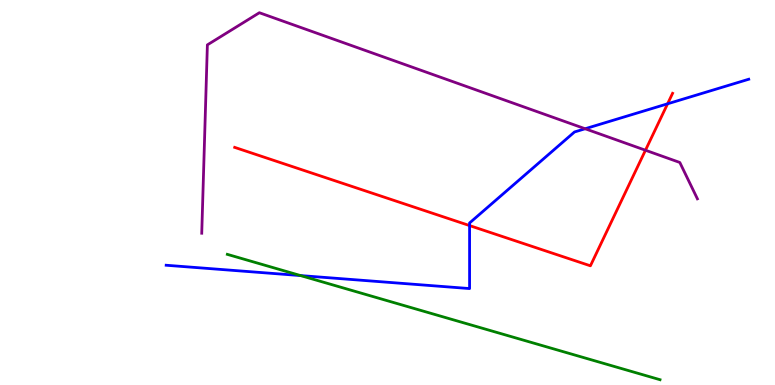[{'lines': ['blue', 'red'], 'intersections': [{'x': 6.06, 'y': 4.14}, {'x': 8.61, 'y': 7.3}]}, {'lines': ['green', 'red'], 'intersections': []}, {'lines': ['purple', 'red'], 'intersections': [{'x': 8.33, 'y': 6.1}]}, {'lines': ['blue', 'green'], 'intersections': [{'x': 3.88, 'y': 2.84}]}, {'lines': ['blue', 'purple'], 'intersections': [{'x': 7.55, 'y': 6.66}]}, {'lines': ['green', 'purple'], 'intersections': []}]